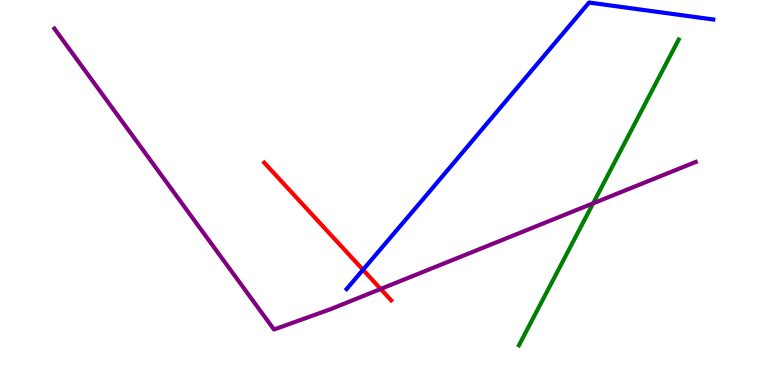[{'lines': ['blue', 'red'], 'intersections': [{'x': 4.68, 'y': 2.99}]}, {'lines': ['green', 'red'], 'intersections': []}, {'lines': ['purple', 'red'], 'intersections': [{'x': 4.91, 'y': 2.49}]}, {'lines': ['blue', 'green'], 'intersections': []}, {'lines': ['blue', 'purple'], 'intersections': []}, {'lines': ['green', 'purple'], 'intersections': [{'x': 7.65, 'y': 4.72}]}]